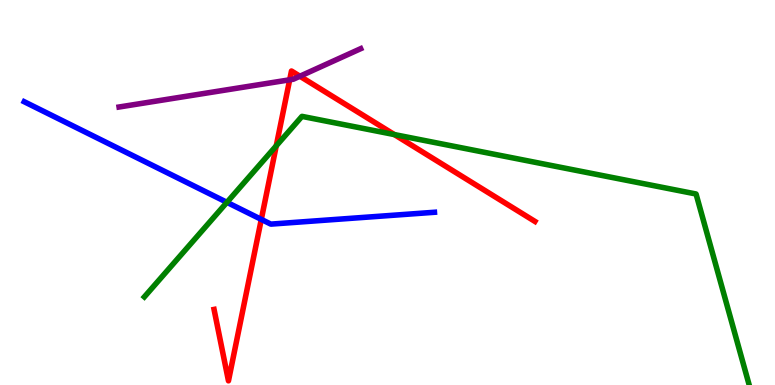[{'lines': ['blue', 'red'], 'intersections': [{'x': 3.37, 'y': 4.3}]}, {'lines': ['green', 'red'], 'intersections': [{'x': 3.56, 'y': 6.21}, {'x': 5.09, 'y': 6.5}]}, {'lines': ['purple', 'red'], 'intersections': [{'x': 3.74, 'y': 7.93}, {'x': 3.87, 'y': 8.02}]}, {'lines': ['blue', 'green'], 'intersections': [{'x': 2.93, 'y': 4.74}]}, {'lines': ['blue', 'purple'], 'intersections': []}, {'lines': ['green', 'purple'], 'intersections': []}]